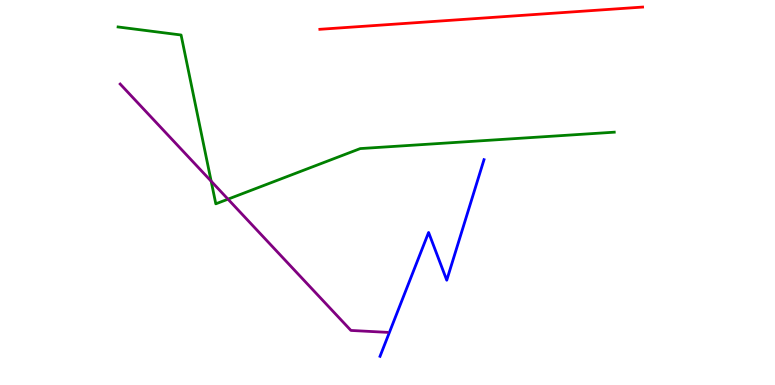[{'lines': ['blue', 'red'], 'intersections': []}, {'lines': ['green', 'red'], 'intersections': []}, {'lines': ['purple', 'red'], 'intersections': []}, {'lines': ['blue', 'green'], 'intersections': []}, {'lines': ['blue', 'purple'], 'intersections': []}, {'lines': ['green', 'purple'], 'intersections': [{'x': 2.72, 'y': 5.29}, {'x': 2.94, 'y': 4.83}]}]